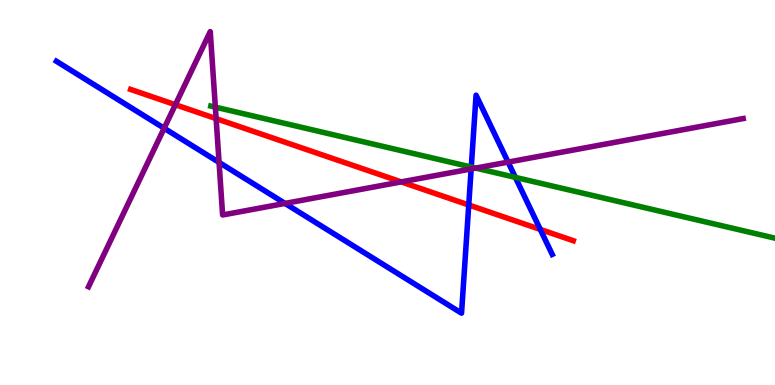[{'lines': ['blue', 'red'], 'intersections': [{'x': 6.05, 'y': 4.68}, {'x': 6.97, 'y': 4.04}]}, {'lines': ['green', 'red'], 'intersections': []}, {'lines': ['purple', 'red'], 'intersections': [{'x': 2.26, 'y': 7.28}, {'x': 2.79, 'y': 6.92}, {'x': 5.18, 'y': 5.28}]}, {'lines': ['blue', 'green'], 'intersections': [{'x': 6.08, 'y': 5.66}, {'x': 6.65, 'y': 5.39}]}, {'lines': ['blue', 'purple'], 'intersections': [{'x': 2.12, 'y': 6.67}, {'x': 2.83, 'y': 5.78}, {'x': 3.68, 'y': 4.72}, {'x': 6.08, 'y': 5.61}, {'x': 6.56, 'y': 5.79}]}, {'lines': ['green', 'purple'], 'intersections': [{'x': 2.78, 'y': 7.22}, {'x': 6.14, 'y': 5.63}]}]